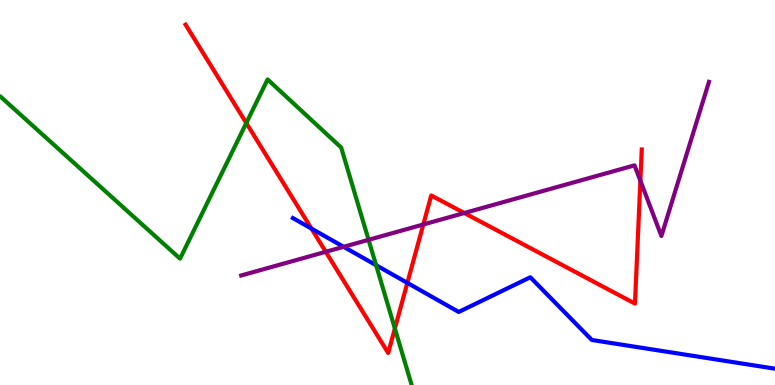[{'lines': ['blue', 'red'], 'intersections': [{'x': 4.02, 'y': 4.06}, {'x': 5.26, 'y': 2.65}]}, {'lines': ['green', 'red'], 'intersections': [{'x': 3.18, 'y': 6.8}, {'x': 5.1, 'y': 1.47}]}, {'lines': ['purple', 'red'], 'intersections': [{'x': 4.2, 'y': 3.46}, {'x': 5.46, 'y': 4.17}, {'x': 5.99, 'y': 4.47}, {'x': 8.26, 'y': 5.31}]}, {'lines': ['blue', 'green'], 'intersections': [{'x': 4.85, 'y': 3.11}]}, {'lines': ['blue', 'purple'], 'intersections': [{'x': 4.43, 'y': 3.59}]}, {'lines': ['green', 'purple'], 'intersections': [{'x': 4.76, 'y': 3.77}]}]